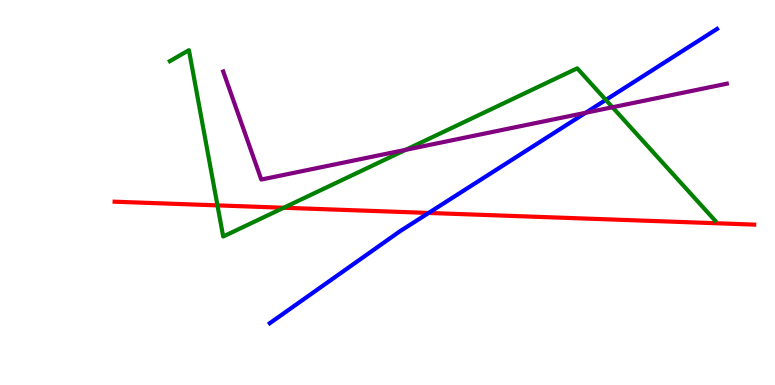[{'lines': ['blue', 'red'], 'intersections': [{'x': 5.53, 'y': 4.47}]}, {'lines': ['green', 'red'], 'intersections': [{'x': 2.81, 'y': 4.67}, {'x': 3.66, 'y': 4.6}]}, {'lines': ['purple', 'red'], 'intersections': []}, {'lines': ['blue', 'green'], 'intersections': [{'x': 7.82, 'y': 7.41}]}, {'lines': ['blue', 'purple'], 'intersections': [{'x': 7.56, 'y': 7.07}]}, {'lines': ['green', 'purple'], 'intersections': [{'x': 5.23, 'y': 6.11}, {'x': 7.9, 'y': 7.21}]}]